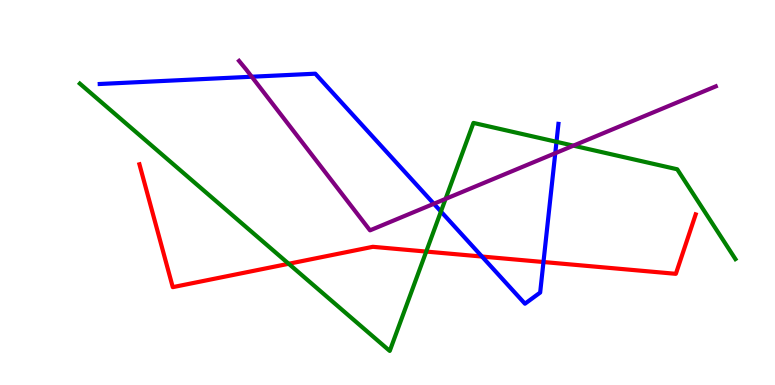[{'lines': ['blue', 'red'], 'intersections': [{'x': 6.22, 'y': 3.34}, {'x': 7.01, 'y': 3.19}]}, {'lines': ['green', 'red'], 'intersections': [{'x': 3.73, 'y': 3.15}, {'x': 5.5, 'y': 3.47}]}, {'lines': ['purple', 'red'], 'intersections': []}, {'lines': ['blue', 'green'], 'intersections': [{'x': 5.69, 'y': 4.51}, {'x': 7.18, 'y': 6.32}]}, {'lines': ['blue', 'purple'], 'intersections': [{'x': 3.25, 'y': 8.01}, {'x': 5.6, 'y': 4.71}, {'x': 7.16, 'y': 6.02}]}, {'lines': ['green', 'purple'], 'intersections': [{'x': 5.75, 'y': 4.83}, {'x': 7.4, 'y': 6.22}]}]